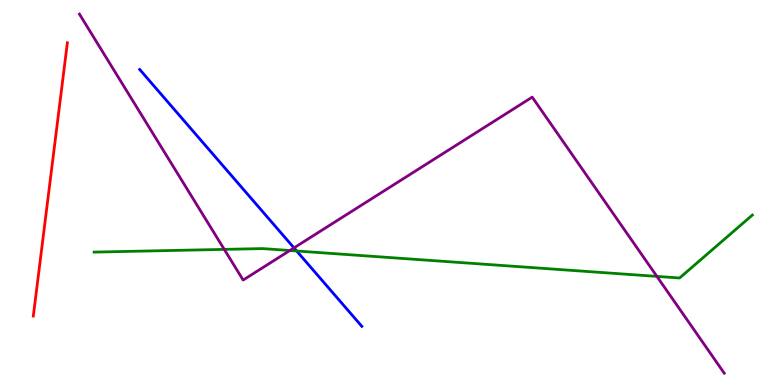[{'lines': ['blue', 'red'], 'intersections': []}, {'lines': ['green', 'red'], 'intersections': []}, {'lines': ['purple', 'red'], 'intersections': []}, {'lines': ['blue', 'green'], 'intersections': [{'x': 3.83, 'y': 3.48}]}, {'lines': ['blue', 'purple'], 'intersections': [{'x': 3.79, 'y': 3.56}]}, {'lines': ['green', 'purple'], 'intersections': [{'x': 2.89, 'y': 3.52}, {'x': 3.74, 'y': 3.49}, {'x': 8.48, 'y': 2.82}]}]